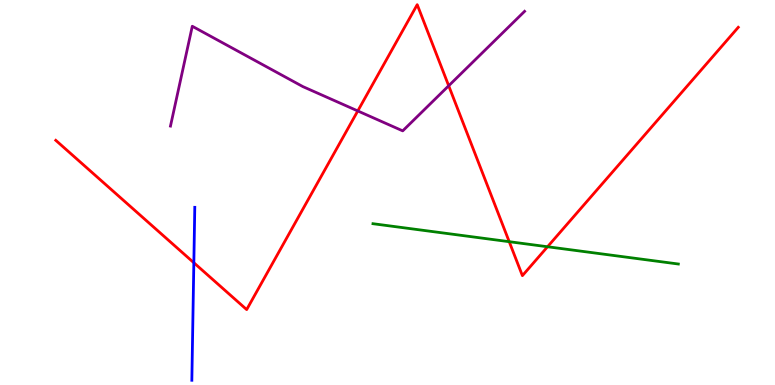[{'lines': ['blue', 'red'], 'intersections': [{'x': 2.5, 'y': 3.18}]}, {'lines': ['green', 'red'], 'intersections': [{'x': 6.57, 'y': 3.72}, {'x': 7.06, 'y': 3.59}]}, {'lines': ['purple', 'red'], 'intersections': [{'x': 4.62, 'y': 7.12}, {'x': 5.79, 'y': 7.77}]}, {'lines': ['blue', 'green'], 'intersections': []}, {'lines': ['blue', 'purple'], 'intersections': []}, {'lines': ['green', 'purple'], 'intersections': []}]